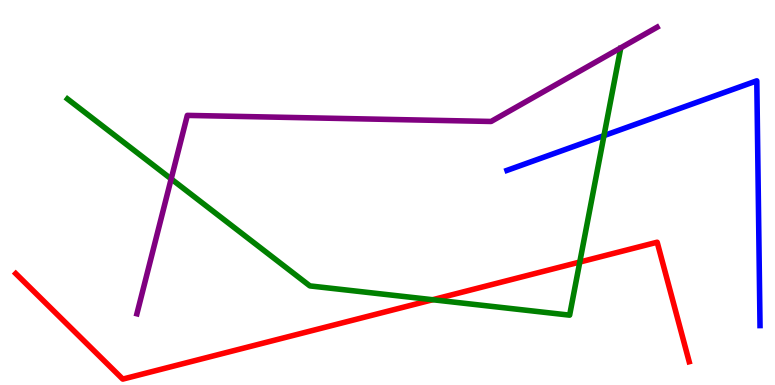[{'lines': ['blue', 'red'], 'intersections': []}, {'lines': ['green', 'red'], 'intersections': [{'x': 5.58, 'y': 2.21}, {'x': 7.48, 'y': 3.19}]}, {'lines': ['purple', 'red'], 'intersections': []}, {'lines': ['blue', 'green'], 'intersections': [{'x': 7.79, 'y': 6.48}]}, {'lines': ['blue', 'purple'], 'intersections': []}, {'lines': ['green', 'purple'], 'intersections': [{'x': 2.21, 'y': 5.35}]}]